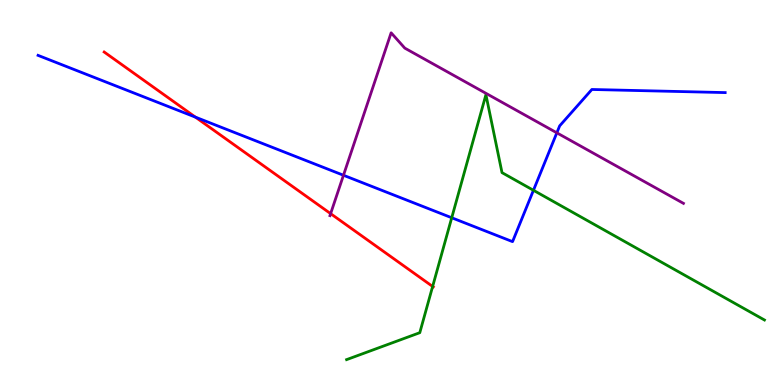[{'lines': ['blue', 'red'], 'intersections': [{'x': 2.52, 'y': 6.96}]}, {'lines': ['green', 'red'], 'intersections': [{'x': 5.58, 'y': 2.56}]}, {'lines': ['purple', 'red'], 'intersections': [{'x': 4.27, 'y': 4.45}]}, {'lines': ['blue', 'green'], 'intersections': [{'x': 5.83, 'y': 4.34}, {'x': 6.88, 'y': 5.06}]}, {'lines': ['blue', 'purple'], 'intersections': [{'x': 4.43, 'y': 5.45}, {'x': 7.19, 'y': 6.55}]}, {'lines': ['green', 'purple'], 'intersections': []}]